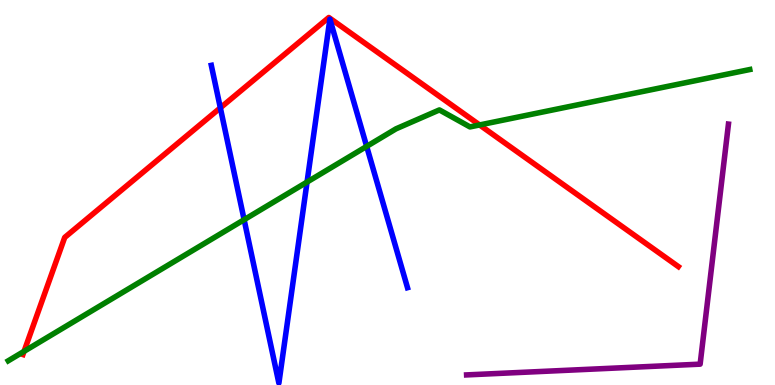[{'lines': ['blue', 'red'], 'intersections': [{'x': 2.84, 'y': 7.2}]}, {'lines': ['green', 'red'], 'intersections': [{'x': 0.311, 'y': 0.874}, {'x': 6.19, 'y': 6.75}]}, {'lines': ['purple', 'red'], 'intersections': []}, {'lines': ['blue', 'green'], 'intersections': [{'x': 3.15, 'y': 4.29}, {'x': 3.96, 'y': 5.27}, {'x': 4.73, 'y': 6.2}]}, {'lines': ['blue', 'purple'], 'intersections': []}, {'lines': ['green', 'purple'], 'intersections': []}]